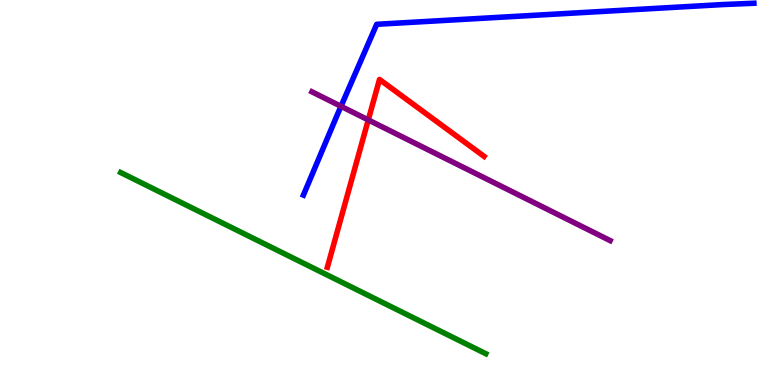[{'lines': ['blue', 'red'], 'intersections': []}, {'lines': ['green', 'red'], 'intersections': []}, {'lines': ['purple', 'red'], 'intersections': [{'x': 4.75, 'y': 6.89}]}, {'lines': ['blue', 'green'], 'intersections': []}, {'lines': ['blue', 'purple'], 'intersections': [{'x': 4.4, 'y': 7.24}]}, {'lines': ['green', 'purple'], 'intersections': []}]